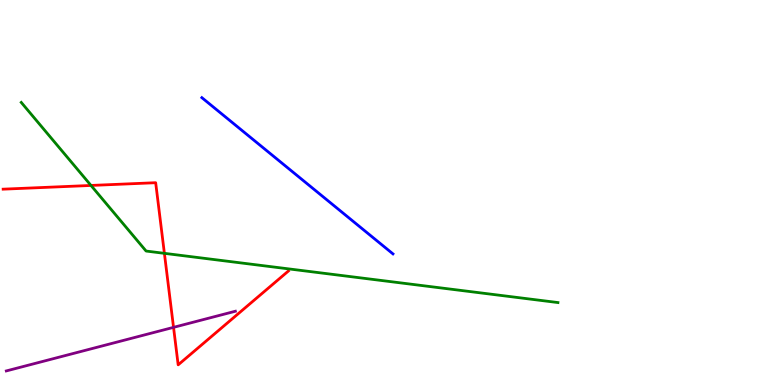[{'lines': ['blue', 'red'], 'intersections': []}, {'lines': ['green', 'red'], 'intersections': [{'x': 1.17, 'y': 5.18}, {'x': 2.12, 'y': 3.42}]}, {'lines': ['purple', 'red'], 'intersections': [{'x': 2.24, 'y': 1.5}]}, {'lines': ['blue', 'green'], 'intersections': []}, {'lines': ['blue', 'purple'], 'intersections': []}, {'lines': ['green', 'purple'], 'intersections': []}]